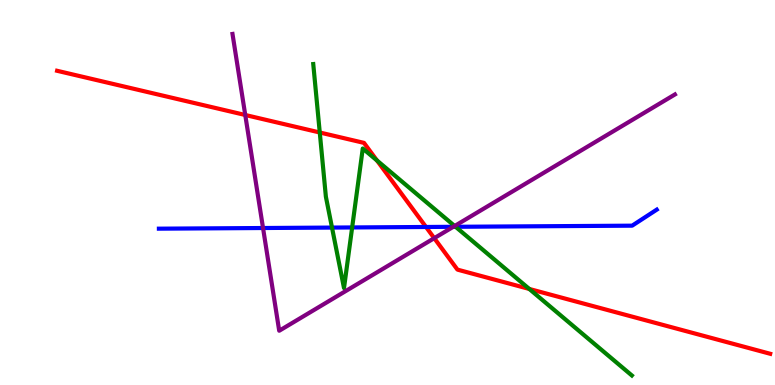[{'lines': ['blue', 'red'], 'intersections': [{'x': 5.5, 'y': 4.1}]}, {'lines': ['green', 'red'], 'intersections': [{'x': 4.13, 'y': 6.56}, {'x': 4.86, 'y': 5.83}, {'x': 6.83, 'y': 2.49}]}, {'lines': ['purple', 'red'], 'intersections': [{'x': 3.16, 'y': 7.01}, {'x': 5.6, 'y': 3.81}]}, {'lines': ['blue', 'green'], 'intersections': [{'x': 4.28, 'y': 4.09}, {'x': 4.54, 'y': 4.09}, {'x': 5.88, 'y': 4.11}]}, {'lines': ['blue', 'purple'], 'intersections': [{'x': 3.39, 'y': 4.08}, {'x': 5.85, 'y': 4.11}]}, {'lines': ['green', 'purple'], 'intersections': [{'x': 5.87, 'y': 4.13}]}]